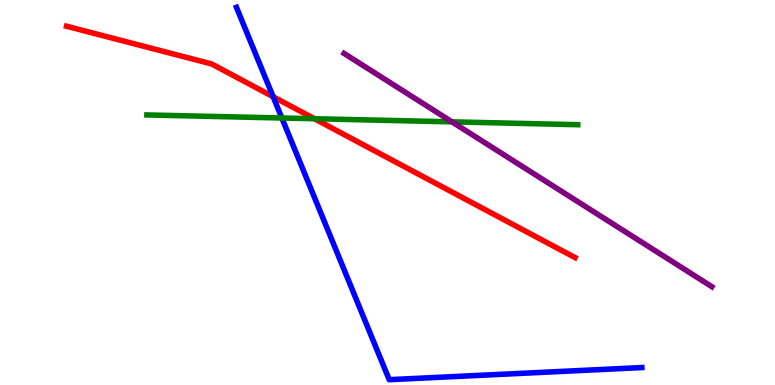[{'lines': ['blue', 'red'], 'intersections': [{'x': 3.52, 'y': 7.49}]}, {'lines': ['green', 'red'], 'intersections': [{'x': 4.06, 'y': 6.92}]}, {'lines': ['purple', 'red'], 'intersections': []}, {'lines': ['blue', 'green'], 'intersections': [{'x': 3.64, 'y': 6.94}]}, {'lines': ['blue', 'purple'], 'intersections': []}, {'lines': ['green', 'purple'], 'intersections': [{'x': 5.83, 'y': 6.84}]}]